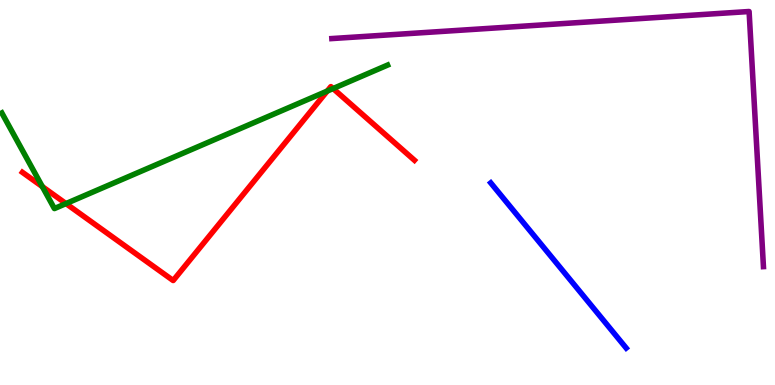[{'lines': ['blue', 'red'], 'intersections': []}, {'lines': ['green', 'red'], 'intersections': [{'x': 0.546, 'y': 5.15}, {'x': 0.851, 'y': 4.71}, {'x': 4.22, 'y': 7.63}, {'x': 4.3, 'y': 7.7}]}, {'lines': ['purple', 'red'], 'intersections': []}, {'lines': ['blue', 'green'], 'intersections': []}, {'lines': ['blue', 'purple'], 'intersections': []}, {'lines': ['green', 'purple'], 'intersections': []}]